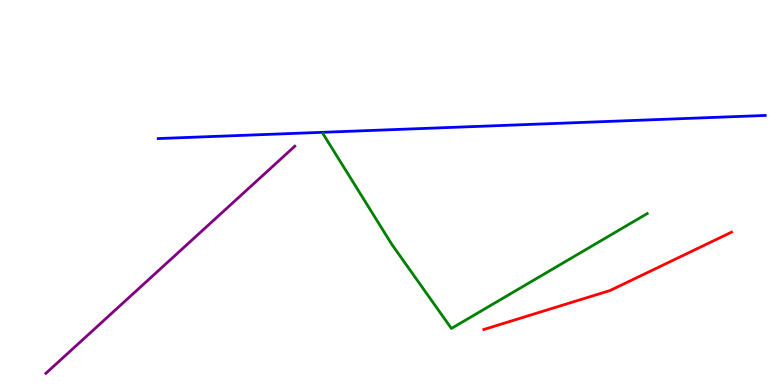[{'lines': ['blue', 'red'], 'intersections': []}, {'lines': ['green', 'red'], 'intersections': []}, {'lines': ['purple', 'red'], 'intersections': []}, {'lines': ['blue', 'green'], 'intersections': []}, {'lines': ['blue', 'purple'], 'intersections': []}, {'lines': ['green', 'purple'], 'intersections': []}]